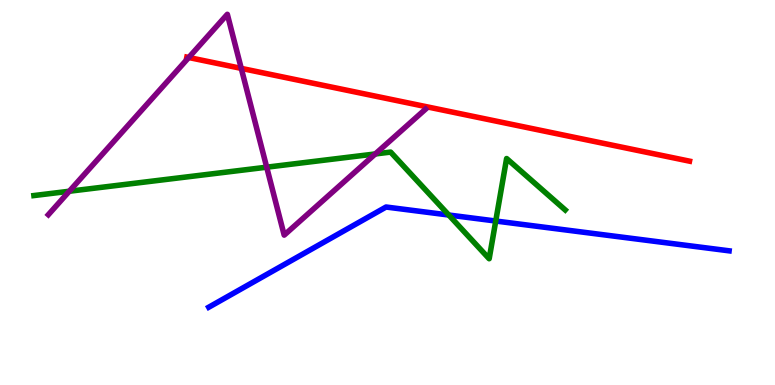[{'lines': ['blue', 'red'], 'intersections': []}, {'lines': ['green', 'red'], 'intersections': []}, {'lines': ['purple', 'red'], 'intersections': [{'x': 2.44, 'y': 8.51}, {'x': 3.11, 'y': 8.22}]}, {'lines': ['blue', 'green'], 'intersections': [{'x': 5.79, 'y': 4.41}, {'x': 6.4, 'y': 4.26}]}, {'lines': ['blue', 'purple'], 'intersections': []}, {'lines': ['green', 'purple'], 'intersections': [{'x': 0.894, 'y': 5.03}, {'x': 3.44, 'y': 5.66}, {'x': 4.84, 'y': 6.0}]}]